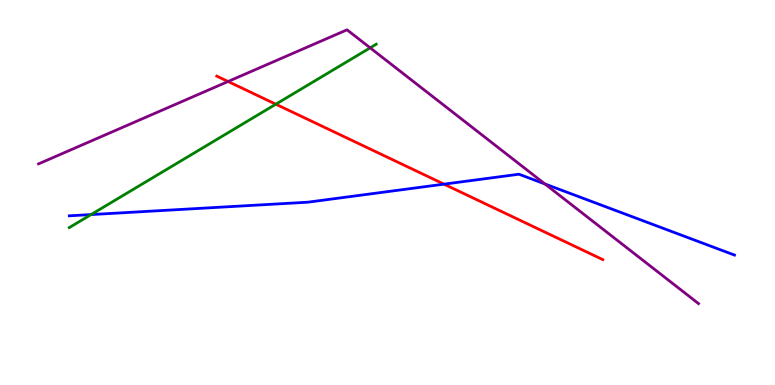[{'lines': ['blue', 'red'], 'intersections': [{'x': 5.73, 'y': 5.22}]}, {'lines': ['green', 'red'], 'intersections': [{'x': 3.56, 'y': 7.29}]}, {'lines': ['purple', 'red'], 'intersections': [{'x': 2.94, 'y': 7.88}]}, {'lines': ['blue', 'green'], 'intersections': [{'x': 1.18, 'y': 4.43}]}, {'lines': ['blue', 'purple'], 'intersections': [{'x': 7.03, 'y': 5.22}]}, {'lines': ['green', 'purple'], 'intersections': [{'x': 4.78, 'y': 8.76}]}]